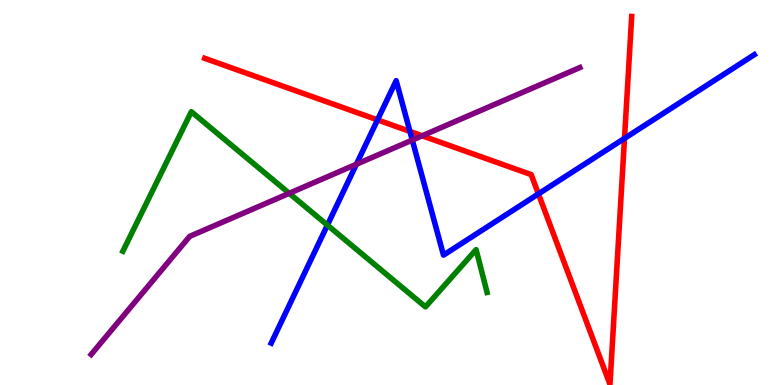[{'lines': ['blue', 'red'], 'intersections': [{'x': 4.87, 'y': 6.89}, {'x': 5.29, 'y': 6.59}, {'x': 6.95, 'y': 4.96}, {'x': 8.06, 'y': 6.41}]}, {'lines': ['green', 'red'], 'intersections': []}, {'lines': ['purple', 'red'], 'intersections': [{'x': 5.45, 'y': 6.47}]}, {'lines': ['blue', 'green'], 'intersections': [{'x': 4.22, 'y': 4.15}]}, {'lines': ['blue', 'purple'], 'intersections': [{'x': 4.6, 'y': 5.73}, {'x': 5.32, 'y': 6.36}]}, {'lines': ['green', 'purple'], 'intersections': [{'x': 3.73, 'y': 4.98}]}]